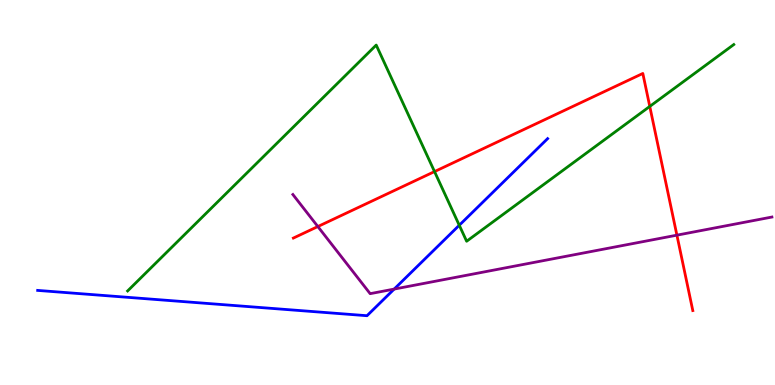[{'lines': ['blue', 'red'], 'intersections': []}, {'lines': ['green', 'red'], 'intersections': [{'x': 5.61, 'y': 5.54}, {'x': 8.38, 'y': 7.24}]}, {'lines': ['purple', 'red'], 'intersections': [{'x': 4.1, 'y': 4.12}, {'x': 8.73, 'y': 3.89}]}, {'lines': ['blue', 'green'], 'intersections': [{'x': 5.93, 'y': 4.15}]}, {'lines': ['blue', 'purple'], 'intersections': [{'x': 5.09, 'y': 2.49}]}, {'lines': ['green', 'purple'], 'intersections': []}]